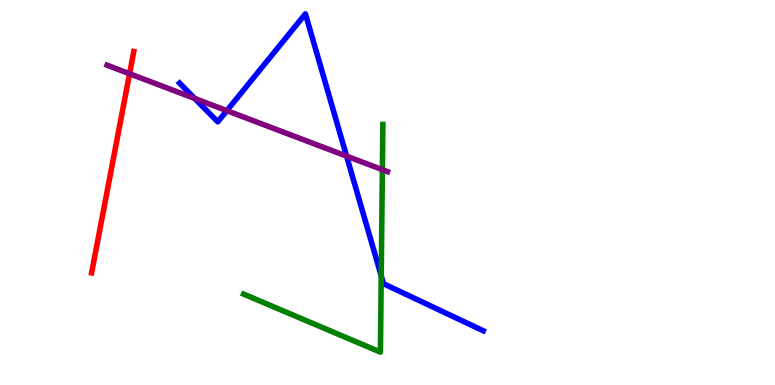[{'lines': ['blue', 'red'], 'intersections': []}, {'lines': ['green', 'red'], 'intersections': []}, {'lines': ['purple', 'red'], 'intersections': [{'x': 1.67, 'y': 8.08}]}, {'lines': ['blue', 'green'], 'intersections': [{'x': 4.92, 'y': 2.83}]}, {'lines': ['blue', 'purple'], 'intersections': [{'x': 2.51, 'y': 7.44}, {'x': 2.93, 'y': 7.13}, {'x': 4.47, 'y': 5.95}]}, {'lines': ['green', 'purple'], 'intersections': [{'x': 4.93, 'y': 5.59}]}]